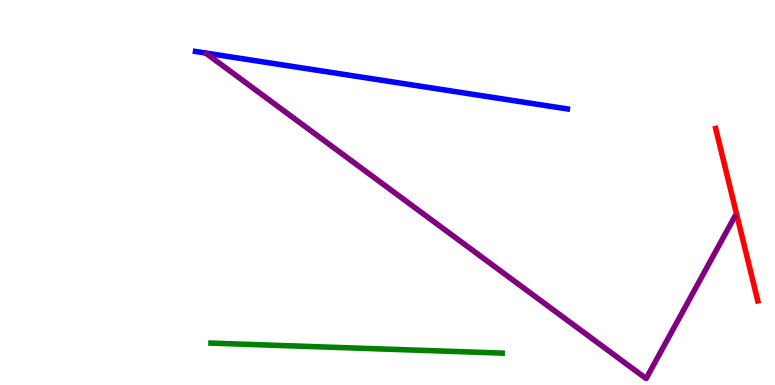[{'lines': ['blue', 'red'], 'intersections': []}, {'lines': ['green', 'red'], 'intersections': []}, {'lines': ['purple', 'red'], 'intersections': []}, {'lines': ['blue', 'green'], 'intersections': []}, {'lines': ['blue', 'purple'], 'intersections': []}, {'lines': ['green', 'purple'], 'intersections': []}]